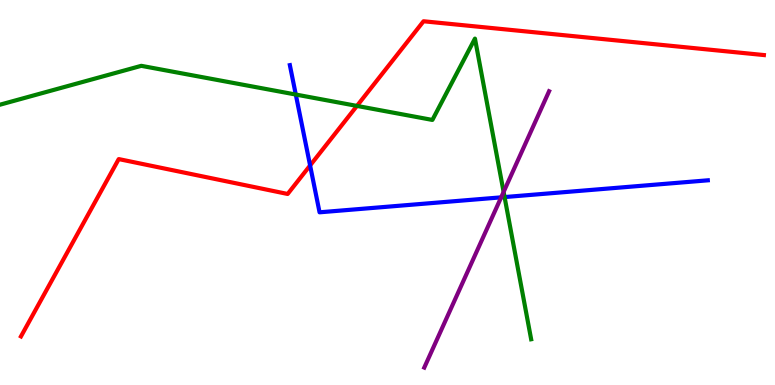[{'lines': ['blue', 'red'], 'intersections': [{'x': 4.0, 'y': 5.7}]}, {'lines': ['green', 'red'], 'intersections': [{'x': 4.61, 'y': 7.25}]}, {'lines': ['purple', 'red'], 'intersections': []}, {'lines': ['blue', 'green'], 'intersections': [{'x': 3.82, 'y': 7.54}, {'x': 6.51, 'y': 4.88}]}, {'lines': ['blue', 'purple'], 'intersections': [{'x': 6.47, 'y': 4.87}]}, {'lines': ['green', 'purple'], 'intersections': [{'x': 6.5, 'y': 5.01}]}]